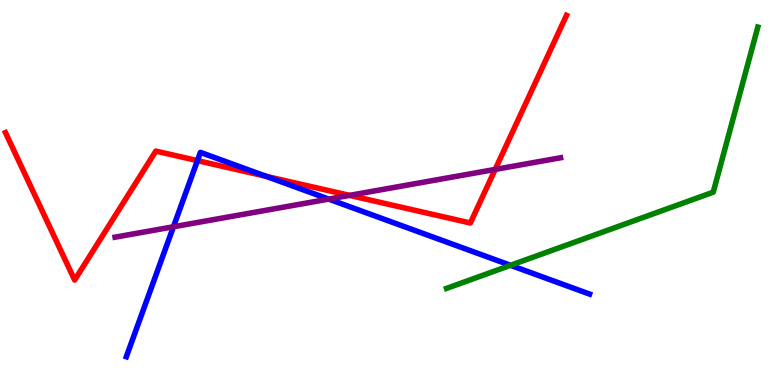[{'lines': ['blue', 'red'], 'intersections': [{'x': 2.55, 'y': 5.83}, {'x': 3.43, 'y': 5.42}]}, {'lines': ['green', 'red'], 'intersections': []}, {'lines': ['purple', 'red'], 'intersections': [{'x': 4.51, 'y': 4.93}, {'x': 6.39, 'y': 5.6}]}, {'lines': ['blue', 'green'], 'intersections': [{'x': 6.59, 'y': 3.11}]}, {'lines': ['blue', 'purple'], 'intersections': [{'x': 2.24, 'y': 4.11}, {'x': 4.24, 'y': 4.83}]}, {'lines': ['green', 'purple'], 'intersections': []}]